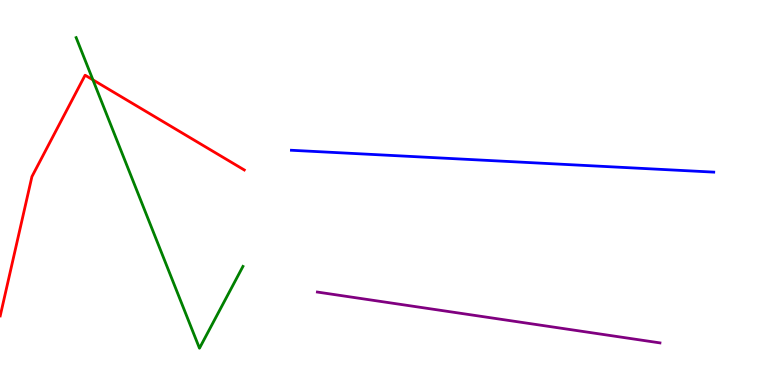[{'lines': ['blue', 'red'], 'intersections': []}, {'lines': ['green', 'red'], 'intersections': [{'x': 1.2, 'y': 7.93}]}, {'lines': ['purple', 'red'], 'intersections': []}, {'lines': ['blue', 'green'], 'intersections': []}, {'lines': ['blue', 'purple'], 'intersections': []}, {'lines': ['green', 'purple'], 'intersections': []}]